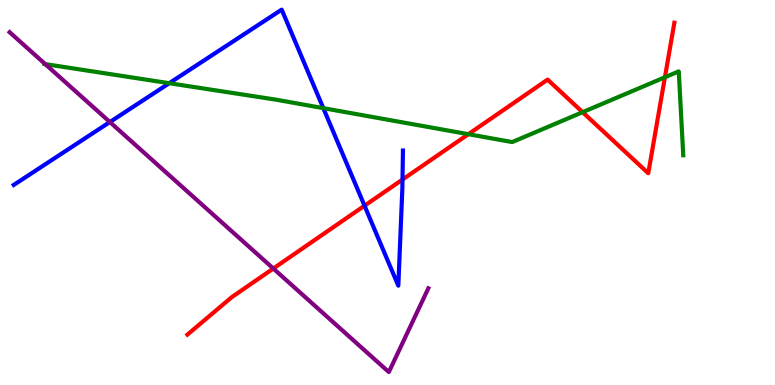[{'lines': ['blue', 'red'], 'intersections': [{'x': 4.7, 'y': 4.66}, {'x': 5.19, 'y': 5.34}]}, {'lines': ['green', 'red'], 'intersections': [{'x': 6.04, 'y': 6.51}, {'x': 7.52, 'y': 7.09}, {'x': 8.58, 'y': 7.99}]}, {'lines': ['purple', 'red'], 'intersections': [{'x': 3.53, 'y': 3.03}]}, {'lines': ['blue', 'green'], 'intersections': [{'x': 2.18, 'y': 7.84}, {'x': 4.17, 'y': 7.19}]}, {'lines': ['blue', 'purple'], 'intersections': [{'x': 1.42, 'y': 6.83}]}, {'lines': ['green', 'purple'], 'intersections': [{'x': 0.584, 'y': 8.33}]}]